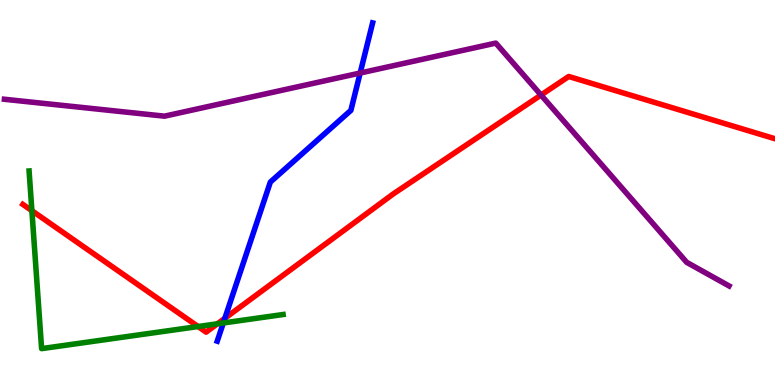[{'lines': ['blue', 'red'], 'intersections': [{'x': 2.9, 'y': 1.73}]}, {'lines': ['green', 'red'], 'intersections': [{'x': 0.411, 'y': 4.53}, {'x': 2.56, 'y': 1.52}, {'x': 2.81, 'y': 1.59}]}, {'lines': ['purple', 'red'], 'intersections': [{'x': 6.98, 'y': 7.53}]}, {'lines': ['blue', 'green'], 'intersections': [{'x': 2.88, 'y': 1.61}]}, {'lines': ['blue', 'purple'], 'intersections': [{'x': 4.65, 'y': 8.1}]}, {'lines': ['green', 'purple'], 'intersections': []}]